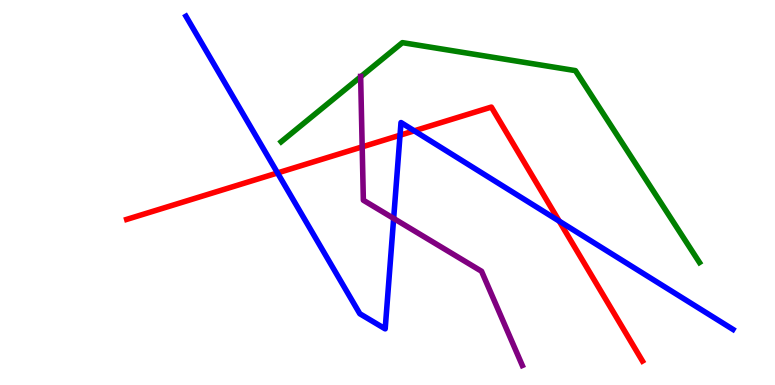[{'lines': ['blue', 'red'], 'intersections': [{'x': 3.58, 'y': 5.51}, {'x': 5.16, 'y': 6.49}, {'x': 5.35, 'y': 6.6}, {'x': 7.22, 'y': 4.26}]}, {'lines': ['green', 'red'], 'intersections': []}, {'lines': ['purple', 'red'], 'intersections': [{'x': 4.67, 'y': 6.19}]}, {'lines': ['blue', 'green'], 'intersections': []}, {'lines': ['blue', 'purple'], 'intersections': [{'x': 5.08, 'y': 4.33}]}, {'lines': ['green', 'purple'], 'intersections': [{'x': 4.65, 'y': 8.01}]}]